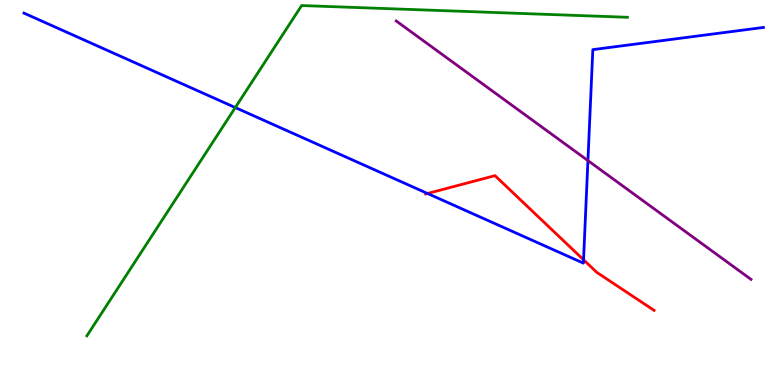[{'lines': ['blue', 'red'], 'intersections': [{'x': 5.52, 'y': 4.97}, {'x': 7.53, 'y': 3.25}]}, {'lines': ['green', 'red'], 'intersections': []}, {'lines': ['purple', 'red'], 'intersections': []}, {'lines': ['blue', 'green'], 'intersections': [{'x': 3.04, 'y': 7.21}]}, {'lines': ['blue', 'purple'], 'intersections': [{'x': 7.59, 'y': 5.83}]}, {'lines': ['green', 'purple'], 'intersections': []}]